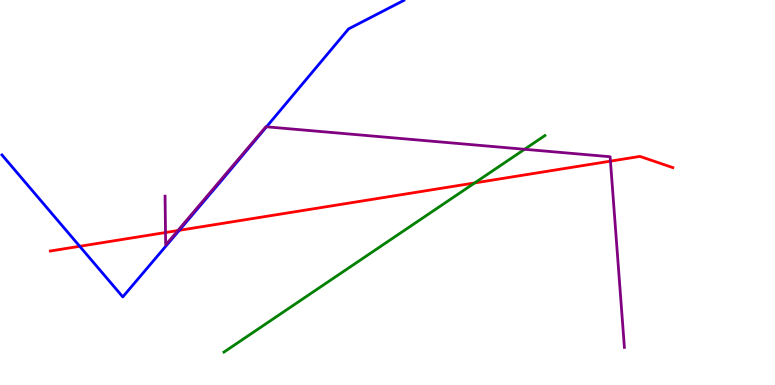[{'lines': ['blue', 'red'], 'intersections': [{'x': 1.03, 'y': 3.6}, {'x': 2.31, 'y': 4.02}]}, {'lines': ['green', 'red'], 'intersections': [{'x': 6.12, 'y': 5.25}]}, {'lines': ['purple', 'red'], 'intersections': [{'x': 2.14, 'y': 3.96}, {'x': 2.3, 'y': 4.01}, {'x': 7.88, 'y': 5.81}]}, {'lines': ['blue', 'green'], 'intersections': []}, {'lines': ['blue', 'purple'], 'intersections': [{'x': 3.44, 'y': 6.71}]}, {'lines': ['green', 'purple'], 'intersections': [{'x': 6.77, 'y': 6.12}]}]